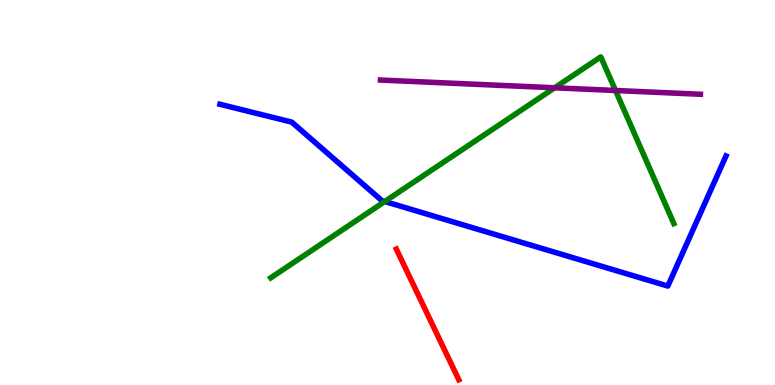[{'lines': ['blue', 'red'], 'intersections': []}, {'lines': ['green', 'red'], 'intersections': []}, {'lines': ['purple', 'red'], 'intersections': []}, {'lines': ['blue', 'green'], 'intersections': [{'x': 4.97, 'y': 4.77}]}, {'lines': ['blue', 'purple'], 'intersections': []}, {'lines': ['green', 'purple'], 'intersections': [{'x': 7.16, 'y': 7.72}, {'x': 7.94, 'y': 7.65}]}]